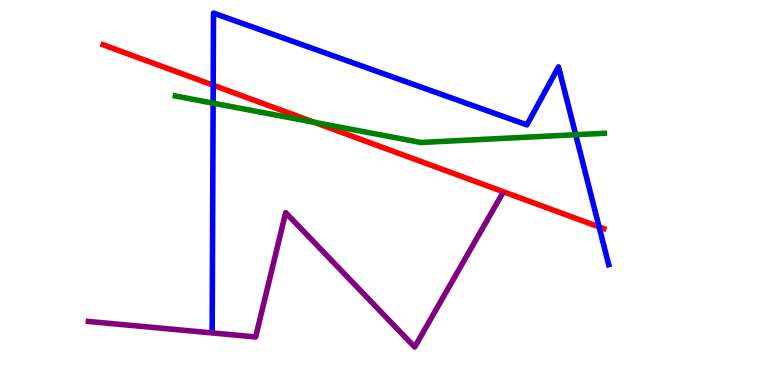[{'lines': ['blue', 'red'], 'intersections': [{'x': 2.75, 'y': 7.79}, {'x': 7.73, 'y': 4.11}]}, {'lines': ['green', 'red'], 'intersections': [{'x': 4.06, 'y': 6.82}]}, {'lines': ['purple', 'red'], 'intersections': []}, {'lines': ['blue', 'green'], 'intersections': [{'x': 2.75, 'y': 7.32}, {'x': 7.43, 'y': 6.5}]}, {'lines': ['blue', 'purple'], 'intersections': []}, {'lines': ['green', 'purple'], 'intersections': []}]